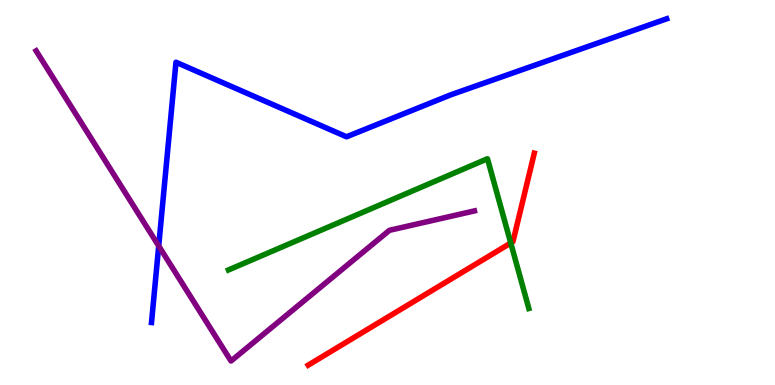[{'lines': ['blue', 'red'], 'intersections': []}, {'lines': ['green', 'red'], 'intersections': [{'x': 6.59, 'y': 3.69}]}, {'lines': ['purple', 'red'], 'intersections': []}, {'lines': ['blue', 'green'], 'intersections': []}, {'lines': ['blue', 'purple'], 'intersections': [{'x': 2.05, 'y': 3.61}]}, {'lines': ['green', 'purple'], 'intersections': []}]